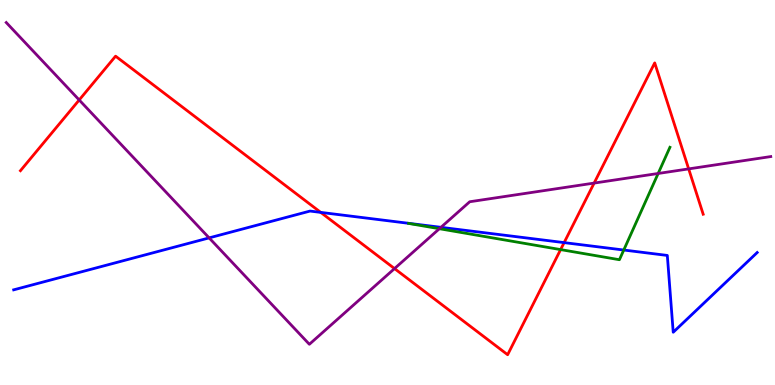[{'lines': ['blue', 'red'], 'intersections': [{'x': 4.14, 'y': 4.48}, {'x': 7.28, 'y': 3.7}]}, {'lines': ['green', 'red'], 'intersections': [{'x': 7.23, 'y': 3.52}]}, {'lines': ['purple', 'red'], 'intersections': [{'x': 1.02, 'y': 7.4}, {'x': 5.09, 'y': 3.02}, {'x': 7.67, 'y': 5.24}, {'x': 8.89, 'y': 5.61}]}, {'lines': ['blue', 'green'], 'intersections': [{'x': 8.05, 'y': 3.51}]}, {'lines': ['blue', 'purple'], 'intersections': [{'x': 2.7, 'y': 3.82}, {'x': 5.69, 'y': 4.1}]}, {'lines': ['green', 'purple'], 'intersections': [{'x': 5.67, 'y': 4.06}, {'x': 8.49, 'y': 5.49}]}]